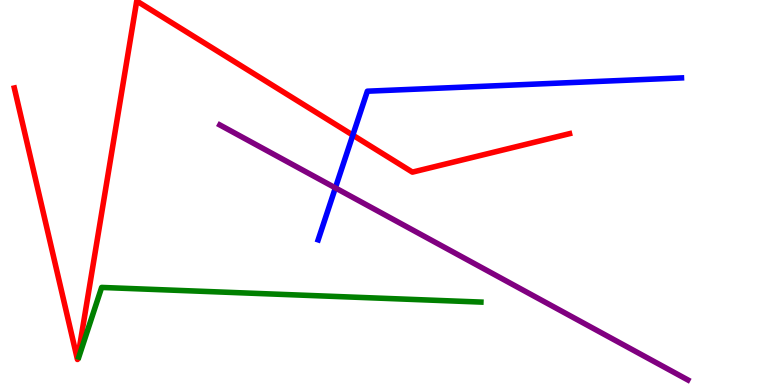[{'lines': ['blue', 'red'], 'intersections': [{'x': 4.55, 'y': 6.49}]}, {'lines': ['green', 'red'], 'intersections': []}, {'lines': ['purple', 'red'], 'intersections': []}, {'lines': ['blue', 'green'], 'intersections': []}, {'lines': ['blue', 'purple'], 'intersections': [{'x': 4.33, 'y': 5.12}]}, {'lines': ['green', 'purple'], 'intersections': []}]